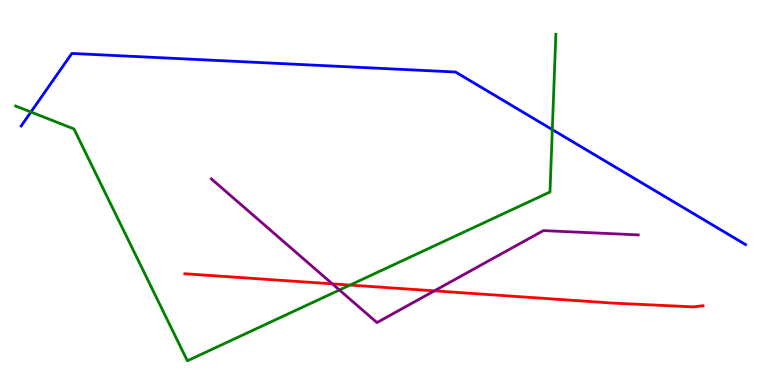[{'lines': ['blue', 'red'], 'intersections': []}, {'lines': ['green', 'red'], 'intersections': [{'x': 4.52, 'y': 2.6}]}, {'lines': ['purple', 'red'], 'intersections': [{'x': 4.29, 'y': 2.63}, {'x': 5.6, 'y': 2.45}]}, {'lines': ['blue', 'green'], 'intersections': [{'x': 0.399, 'y': 7.09}, {'x': 7.13, 'y': 6.63}]}, {'lines': ['blue', 'purple'], 'intersections': []}, {'lines': ['green', 'purple'], 'intersections': [{'x': 4.38, 'y': 2.47}]}]